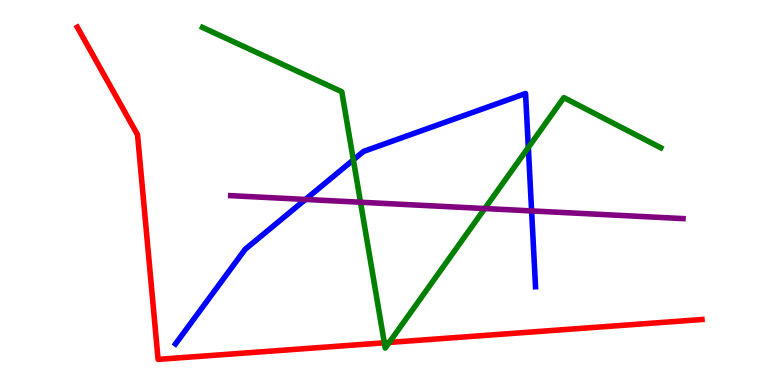[{'lines': ['blue', 'red'], 'intersections': []}, {'lines': ['green', 'red'], 'intersections': [{'x': 4.96, 'y': 1.1}, {'x': 5.02, 'y': 1.11}]}, {'lines': ['purple', 'red'], 'intersections': []}, {'lines': ['blue', 'green'], 'intersections': [{'x': 4.56, 'y': 5.85}, {'x': 6.82, 'y': 6.17}]}, {'lines': ['blue', 'purple'], 'intersections': [{'x': 3.94, 'y': 4.82}, {'x': 6.86, 'y': 4.52}]}, {'lines': ['green', 'purple'], 'intersections': [{'x': 4.65, 'y': 4.75}, {'x': 6.26, 'y': 4.58}]}]